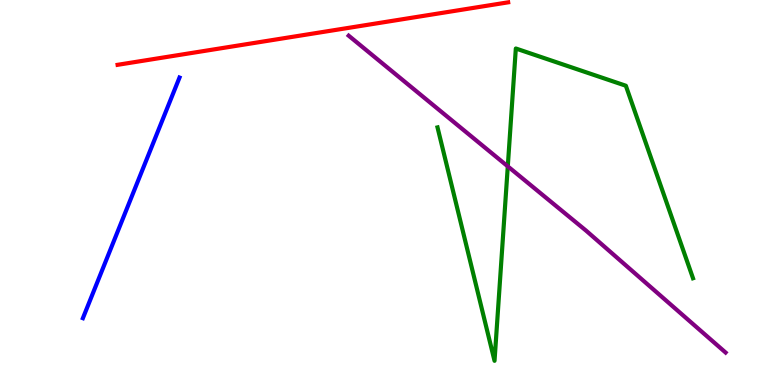[{'lines': ['blue', 'red'], 'intersections': []}, {'lines': ['green', 'red'], 'intersections': []}, {'lines': ['purple', 'red'], 'intersections': []}, {'lines': ['blue', 'green'], 'intersections': []}, {'lines': ['blue', 'purple'], 'intersections': []}, {'lines': ['green', 'purple'], 'intersections': [{'x': 6.55, 'y': 5.68}]}]